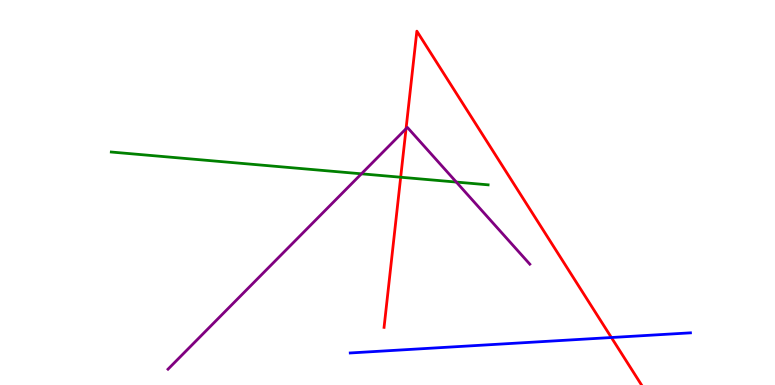[{'lines': ['blue', 'red'], 'intersections': [{'x': 7.89, 'y': 1.23}]}, {'lines': ['green', 'red'], 'intersections': [{'x': 5.17, 'y': 5.4}]}, {'lines': ['purple', 'red'], 'intersections': [{'x': 5.24, 'y': 6.66}]}, {'lines': ['blue', 'green'], 'intersections': []}, {'lines': ['blue', 'purple'], 'intersections': []}, {'lines': ['green', 'purple'], 'intersections': [{'x': 4.66, 'y': 5.49}, {'x': 5.89, 'y': 5.27}]}]